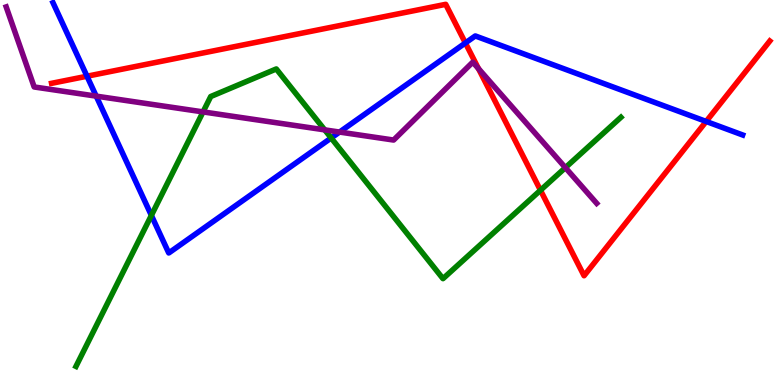[{'lines': ['blue', 'red'], 'intersections': [{'x': 1.12, 'y': 8.02}, {'x': 6.01, 'y': 8.88}, {'x': 9.11, 'y': 6.85}]}, {'lines': ['green', 'red'], 'intersections': [{'x': 6.97, 'y': 5.06}]}, {'lines': ['purple', 'red'], 'intersections': [{'x': 6.17, 'y': 8.22}]}, {'lines': ['blue', 'green'], 'intersections': [{'x': 1.95, 'y': 4.41}, {'x': 4.27, 'y': 6.42}]}, {'lines': ['blue', 'purple'], 'intersections': [{'x': 1.24, 'y': 7.5}, {'x': 4.38, 'y': 6.57}]}, {'lines': ['green', 'purple'], 'intersections': [{'x': 2.62, 'y': 7.09}, {'x': 4.19, 'y': 6.63}, {'x': 7.3, 'y': 5.65}]}]